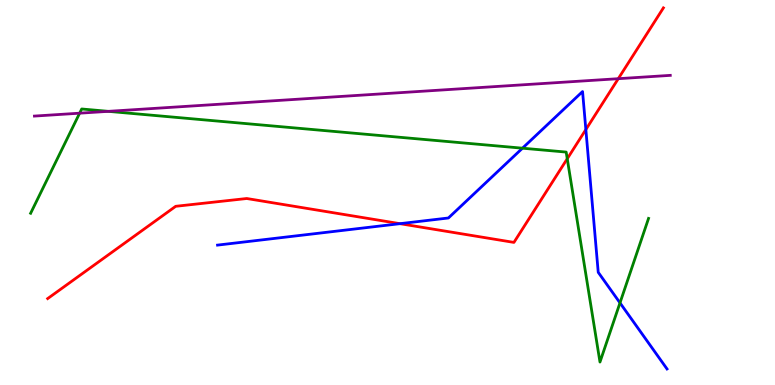[{'lines': ['blue', 'red'], 'intersections': [{'x': 5.16, 'y': 4.19}, {'x': 7.56, 'y': 6.63}]}, {'lines': ['green', 'red'], 'intersections': [{'x': 7.32, 'y': 5.88}]}, {'lines': ['purple', 'red'], 'intersections': [{'x': 7.98, 'y': 7.96}]}, {'lines': ['blue', 'green'], 'intersections': [{'x': 6.74, 'y': 6.15}, {'x': 8.0, 'y': 2.13}]}, {'lines': ['blue', 'purple'], 'intersections': []}, {'lines': ['green', 'purple'], 'intersections': [{'x': 1.03, 'y': 7.06}, {'x': 1.4, 'y': 7.11}]}]